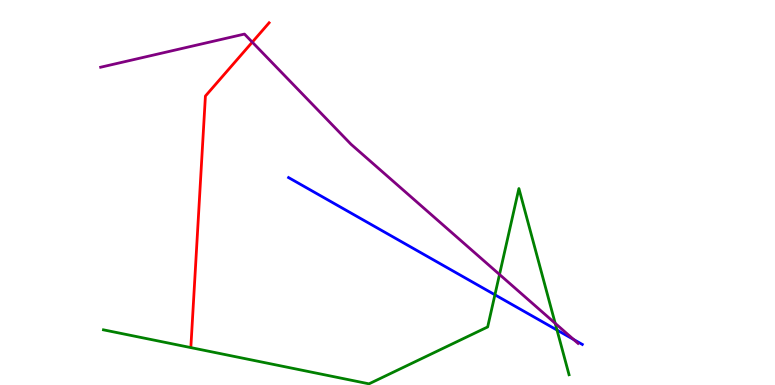[{'lines': ['blue', 'red'], 'intersections': []}, {'lines': ['green', 'red'], 'intersections': []}, {'lines': ['purple', 'red'], 'intersections': [{'x': 3.26, 'y': 8.9}]}, {'lines': ['blue', 'green'], 'intersections': [{'x': 6.39, 'y': 2.34}, {'x': 7.19, 'y': 1.43}]}, {'lines': ['blue', 'purple'], 'intersections': [{'x': 7.4, 'y': 1.18}]}, {'lines': ['green', 'purple'], 'intersections': [{'x': 6.45, 'y': 2.87}, {'x': 7.16, 'y': 1.6}]}]